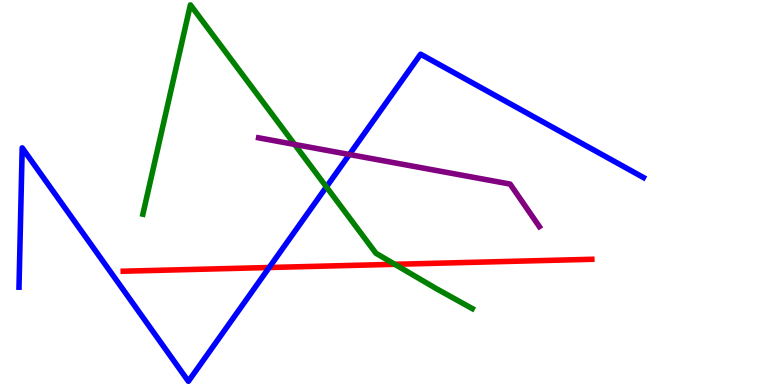[{'lines': ['blue', 'red'], 'intersections': [{'x': 3.47, 'y': 3.05}]}, {'lines': ['green', 'red'], 'intersections': [{'x': 5.09, 'y': 3.13}]}, {'lines': ['purple', 'red'], 'intersections': []}, {'lines': ['blue', 'green'], 'intersections': [{'x': 4.21, 'y': 5.14}]}, {'lines': ['blue', 'purple'], 'intersections': [{'x': 4.51, 'y': 5.99}]}, {'lines': ['green', 'purple'], 'intersections': [{'x': 3.8, 'y': 6.25}]}]